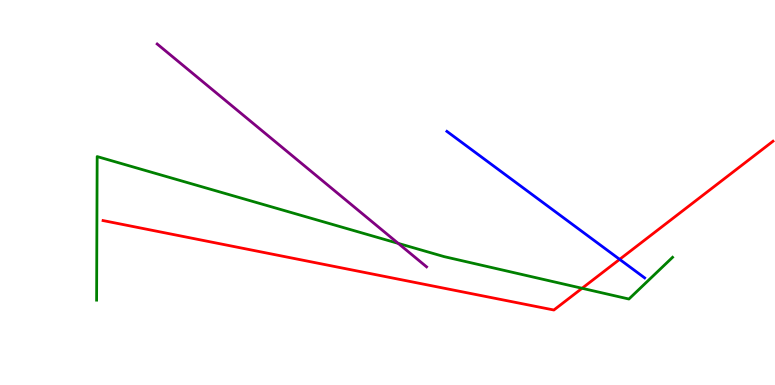[{'lines': ['blue', 'red'], 'intersections': [{'x': 8.0, 'y': 3.26}]}, {'lines': ['green', 'red'], 'intersections': [{'x': 7.51, 'y': 2.51}]}, {'lines': ['purple', 'red'], 'intersections': []}, {'lines': ['blue', 'green'], 'intersections': []}, {'lines': ['blue', 'purple'], 'intersections': []}, {'lines': ['green', 'purple'], 'intersections': [{'x': 5.14, 'y': 3.68}]}]